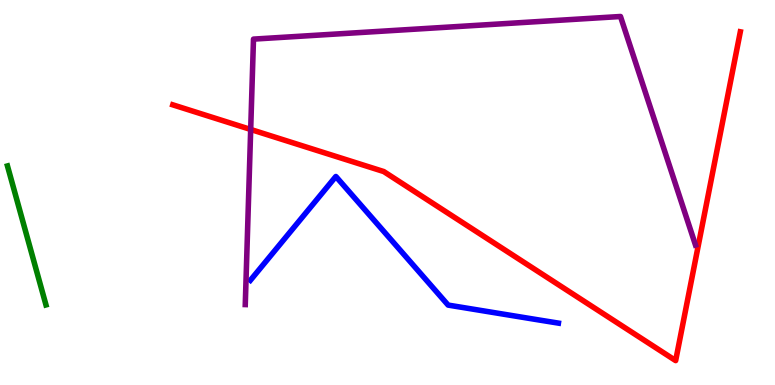[{'lines': ['blue', 'red'], 'intersections': []}, {'lines': ['green', 'red'], 'intersections': []}, {'lines': ['purple', 'red'], 'intersections': [{'x': 3.23, 'y': 6.64}]}, {'lines': ['blue', 'green'], 'intersections': []}, {'lines': ['blue', 'purple'], 'intersections': []}, {'lines': ['green', 'purple'], 'intersections': []}]